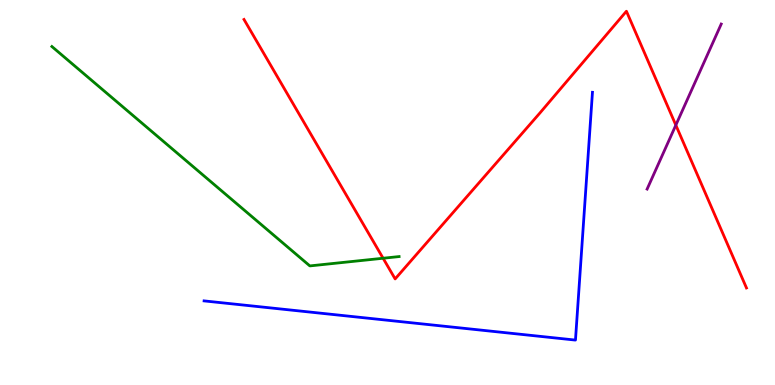[{'lines': ['blue', 'red'], 'intersections': []}, {'lines': ['green', 'red'], 'intersections': [{'x': 4.94, 'y': 3.29}]}, {'lines': ['purple', 'red'], 'intersections': [{'x': 8.72, 'y': 6.75}]}, {'lines': ['blue', 'green'], 'intersections': []}, {'lines': ['blue', 'purple'], 'intersections': []}, {'lines': ['green', 'purple'], 'intersections': []}]